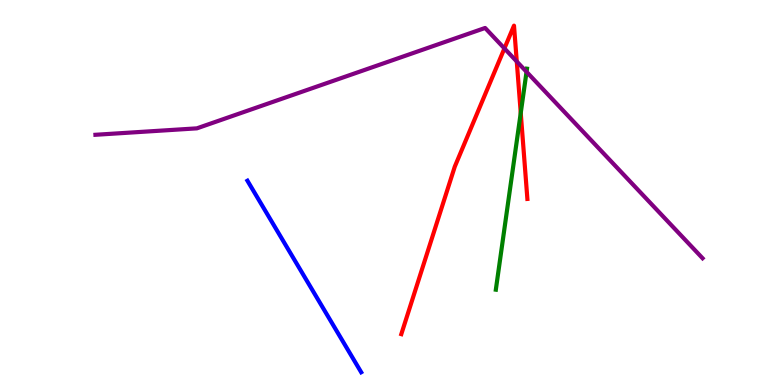[{'lines': ['blue', 'red'], 'intersections': []}, {'lines': ['green', 'red'], 'intersections': [{'x': 6.72, 'y': 7.07}]}, {'lines': ['purple', 'red'], 'intersections': [{'x': 6.51, 'y': 8.74}, {'x': 6.67, 'y': 8.4}]}, {'lines': ['blue', 'green'], 'intersections': []}, {'lines': ['blue', 'purple'], 'intersections': []}, {'lines': ['green', 'purple'], 'intersections': [{'x': 6.79, 'y': 8.13}]}]